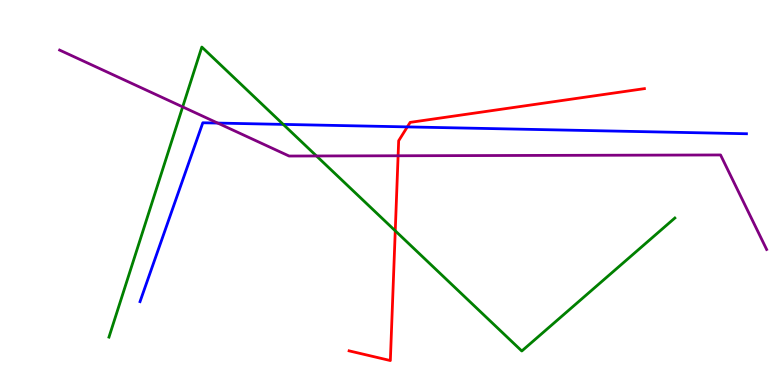[{'lines': ['blue', 'red'], 'intersections': [{'x': 5.26, 'y': 6.7}]}, {'lines': ['green', 'red'], 'intersections': [{'x': 5.1, 'y': 4.01}]}, {'lines': ['purple', 'red'], 'intersections': [{'x': 5.14, 'y': 5.95}]}, {'lines': ['blue', 'green'], 'intersections': [{'x': 3.65, 'y': 6.77}]}, {'lines': ['blue', 'purple'], 'intersections': [{'x': 2.81, 'y': 6.8}]}, {'lines': ['green', 'purple'], 'intersections': [{'x': 2.36, 'y': 7.22}, {'x': 4.08, 'y': 5.95}]}]